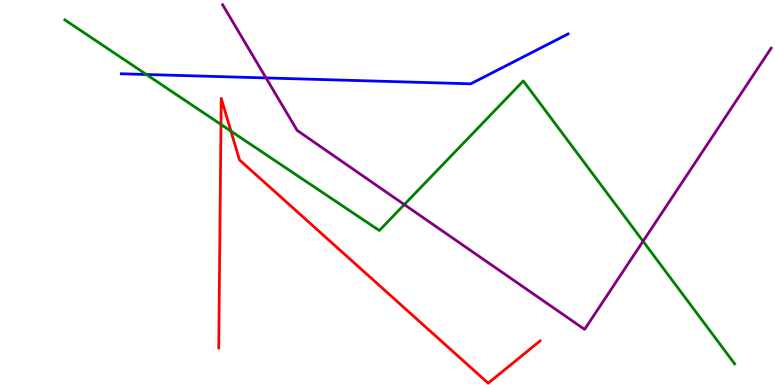[{'lines': ['blue', 'red'], 'intersections': []}, {'lines': ['green', 'red'], 'intersections': [{'x': 2.85, 'y': 6.77}, {'x': 2.98, 'y': 6.59}]}, {'lines': ['purple', 'red'], 'intersections': []}, {'lines': ['blue', 'green'], 'intersections': [{'x': 1.89, 'y': 8.06}]}, {'lines': ['blue', 'purple'], 'intersections': [{'x': 3.43, 'y': 7.98}]}, {'lines': ['green', 'purple'], 'intersections': [{'x': 5.22, 'y': 4.69}, {'x': 8.3, 'y': 3.73}]}]